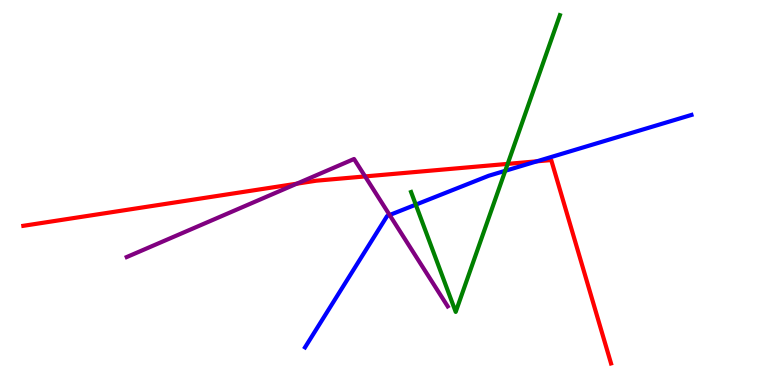[{'lines': ['blue', 'red'], 'intersections': [{'x': 6.93, 'y': 5.81}]}, {'lines': ['green', 'red'], 'intersections': [{'x': 6.55, 'y': 5.74}]}, {'lines': ['purple', 'red'], 'intersections': [{'x': 3.83, 'y': 5.23}, {'x': 4.71, 'y': 5.42}]}, {'lines': ['blue', 'green'], 'intersections': [{'x': 5.36, 'y': 4.68}, {'x': 6.52, 'y': 5.56}]}, {'lines': ['blue', 'purple'], 'intersections': [{'x': 5.03, 'y': 4.42}]}, {'lines': ['green', 'purple'], 'intersections': []}]